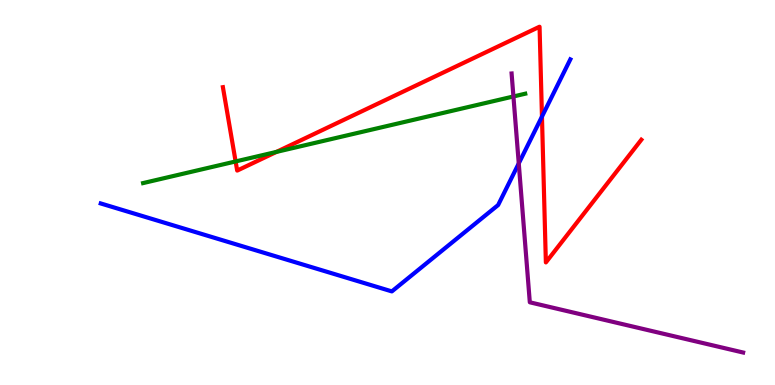[{'lines': ['blue', 'red'], 'intersections': [{'x': 6.99, 'y': 6.97}]}, {'lines': ['green', 'red'], 'intersections': [{'x': 3.04, 'y': 5.81}, {'x': 3.57, 'y': 6.05}]}, {'lines': ['purple', 'red'], 'intersections': []}, {'lines': ['blue', 'green'], 'intersections': []}, {'lines': ['blue', 'purple'], 'intersections': [{'x': 6.69, 'y': 5.76}]}, {'lines': ['green', 'purple'], 'intersections': [{'x': 6.62, 'y': 7.49}]}]